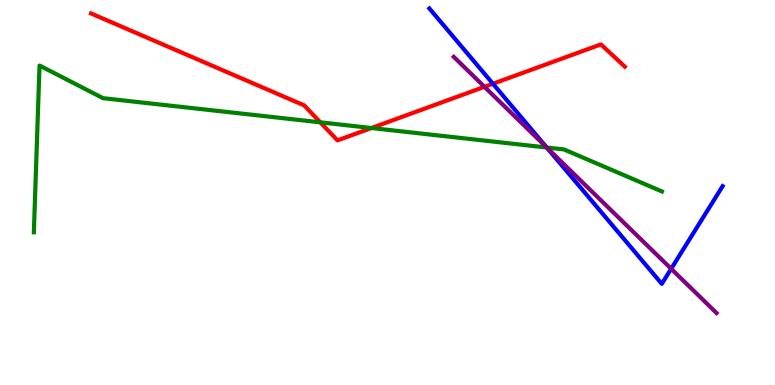[{'lines': ['blue', 'red'], 'intersections': [{'x': 6.36, 'y': 7.82}]}, {'lines': ['green', 'red'], 'intersections': [{'x': 4.13, 'y': 6.82}, {'x': 4.79, 'y': 6.67}]}, {'lines': ['purple', 'red'], 'intersections': [{'x': 6.25, 'y': 7.74}]}, {'lines': ['blue', 'green'], 'intersections': [{'x': 7.05, 'y': 6.17}]}, {'lines': ['blue', 'purple'], 'intersections': [{'x': 7.05, 'y': 6.17}, {'x': 8.66, 'y': 3.02}]}, {'lines': ['green', 'purple'], 'intersections': [{'x': 7.05, 'y': 6.17}]}]